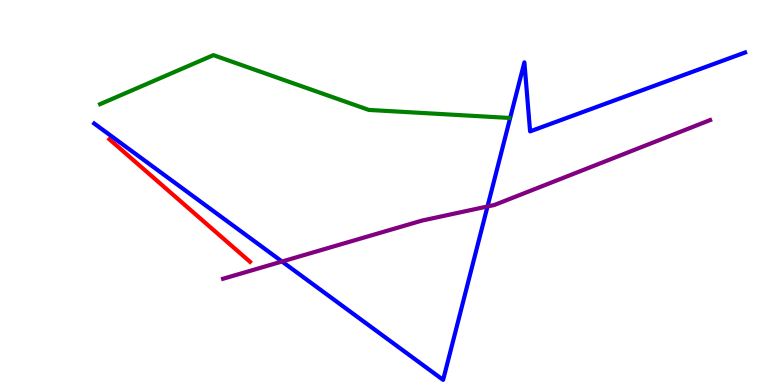[{'lines': ['blue', 'red'], 'intersections': []}, {'lines': ['green', 'red'], 'intersections': []}, {'lines': ['purple', 'red'], 'intersections': []}, {'lines': ['blue', 'green'], 'intersections': []}, {'lines': ['blue', 'purple'], 'intersections': [{'x': 3.64, 'y': 3.21}, {'x': 6.29, 'y': 4.64}]}, {'lines': ['green', 'purple'], 'intersections': []}]